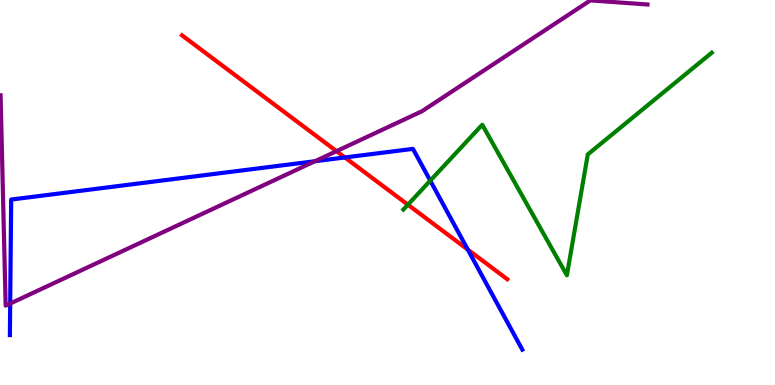[{'lines': ['blue', 'red'], 'intersections': [{'x': 4.45, 'y': 5.91}, {'x': 6.04, 'y': 3.52}]}, {'lines': ['green', 'red'], 'intersections': [{'x': 5.26, 'y': 4.68}]}, {'lines': ['purple', 'red'], 'intersections': [{'x': 4.34, 'y': 6.07}]}, {'lines': ['blue', 'green'], 'intersections': [{'x': 5.55, 'y': 5.31}]}, {'lines': ['blue', 'purple'], 'intersections': [{'x': 0.132, 'y': 2.12}, {'x': 4.06, 'y': 5.81}]}, {'lines': ['green', 'purple'], 'intersections': []}]